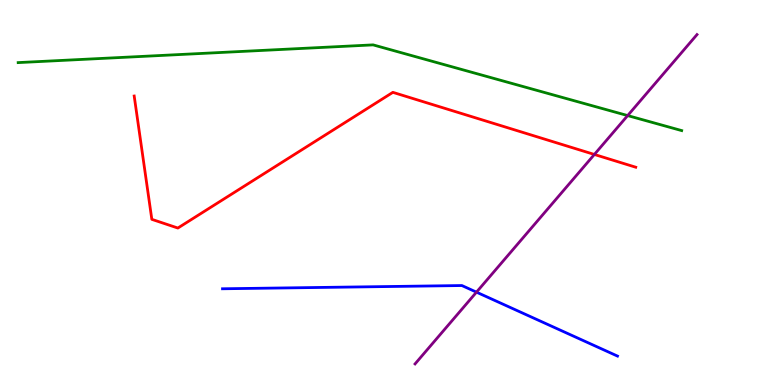[{'lines': ['blue', 'red'], 'intersections': []}, {'lines': ['green', 'red'], 'intersections': []}, {'lines': ['purple', 'red'], 'intersections': [{'x': 7.67, 'y': 5.99}]}, {'lines': ['blue', 'green'], 'intersections': []}, {'lines': ['blue', 'purple'], 'intersections': [{'x': 6.15, 'y': 2.41}]}, {'lines': ['green', 'purple'], 'intersections': [{'x': 8.1, 'y': 7.0}]}]